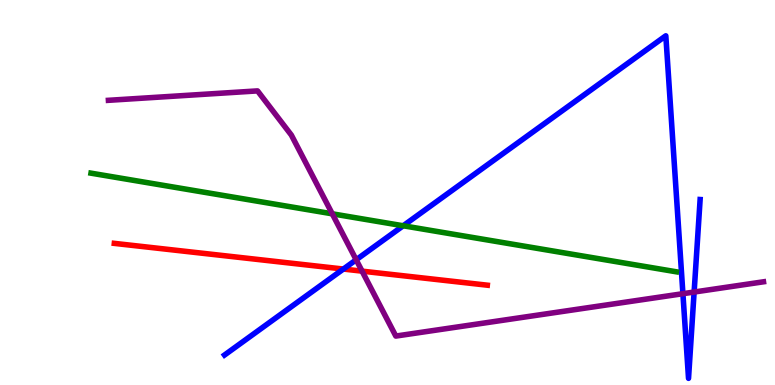[{'lines': ['blue', 'red'], 'intersections': [{'x': 4.43, 'y': 3.01}]}, {'lines': ['green', 'red'], 'intersections': []}, {'lines': ['purple', 'red'], 'intersections': [{'x': 4.67, 'y': 2.96}]}, {'lines': ['blue', 'green'], 'intersections': [{'x': 5.2, 'y': 4.14}]}, {'lines': ['blue', 'purple'], 'intersections': [{'x': 4.6, 'y': 3.25}, {'x': 8.81, 'y': 2.37}, {'x': 8.96, 'y': 2.41}]}, {'lines': ['green', 'purple'], 'intersections': [{'x': 4.29, 'y': 4.45}]}]